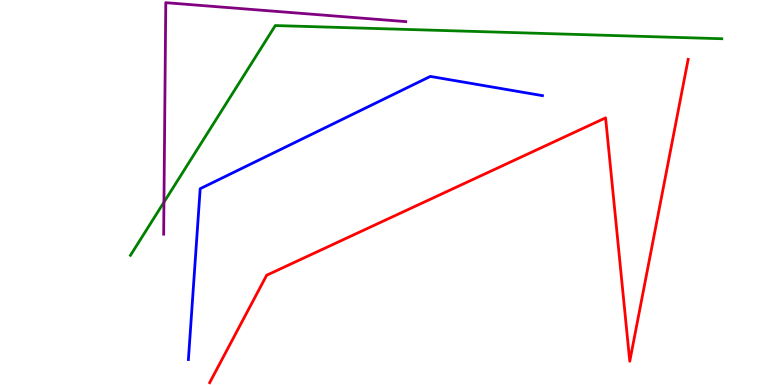[{'lines': ['blue', 'red'], 'intersections': []}, {'lines': ['green', 'red'], 'intersections': []}, {'lines': ['purple', 'red'], 'intersections': []}, {'lines': ['blue', 'green'], 'intersections': []}, {'lines': ['blue', 'purple'], 'intersections': []}, {'lines': ['green', 'purple'], 'intersections': [{'x': 2.12, 'y': 4.75}]}]